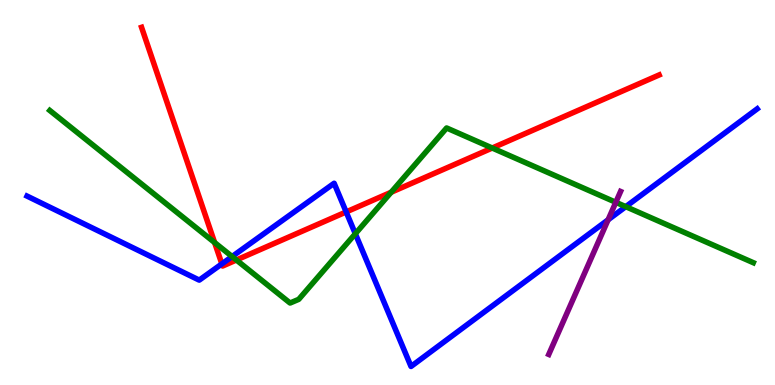[{'lines': ['blue', 'red'], 'intersections': [{'x': 2.86, 'y': 3.15}, {'x': 4.47, 'y': 4.49}]}, {'lines': ['green', 'red'], 'intersections': [{'x': 2.77, 'y': 3.7}, {'x': 3.05, 'y': 3.25}, {'x': 5.05, 'y': 5.01}, {'x': 6.35, 'y': 6.16}]}, {'lines': ['purple', 'red'], 'intersections': []}, {'lines': ['blue', 'green'], 'intersections': [{'x': 2.99, 'y': 3.34}, {'x': 4.58, 'y': 3.93}, {'x': 8.07, 'y': 4.63}]}, {'lines': ['blue', 'purple'], 'intersections': [{'x': 7.85, 'y': 4.29}]}, {'lines': ['green', 'purple'], 'intersections': [{'x': 7.95, 'y': 4.75}]}]